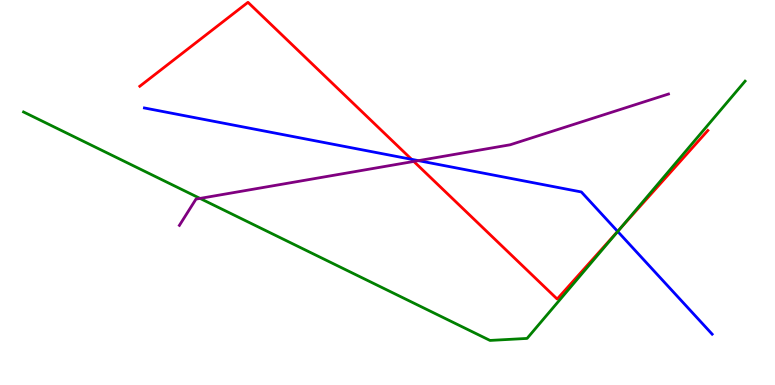[{'lines': ['blue', 'red'], 'intersections': [{'x': 5.31, 'y': 5.86}, {'x': 7.97, 'y': 3.99}]}, {'lines': ['green', 'red'], 'intersections': [{'x': 8.0, 'y': 4.06}]}, {'lines': ['purple', 'red'], 'intersections': [{'x': 5.34, 'y': 5.81}]}, {'lines': ['blue', 'green'], 'intersections': [{'x': 7.97, 'y': 3.99}]}, {'lines': ['blue', 'purple'], 'intersections': [{'x': 5.4, 'y': 5.83}]}, {'lines': ['green', 'purple'], 'intersections': [{'x': 2.58, 'y': 4.85}]}]